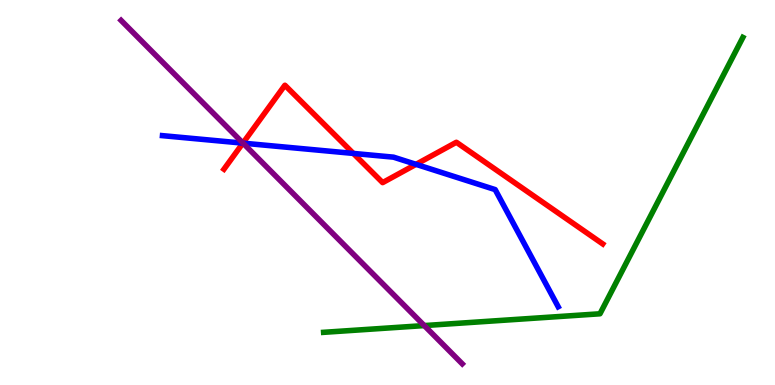[{'lines': ['blue', 'red'], 'intersections': [{'x': 3.13, 'y': 6.28}, {'x': 4.56, 'y': 6.02}, {'x': 5.37, 'y': 5.73}]}, {'lines': ['green', 'red'], 'intersections': []}, {'lines': ['purple', 'red'], 'intersections': [{'x': 3.13, 'y': 6.28}]}, {'lines': ['blue', 'green'], 'intersections': []}, {'lines': ['blue', 'purple'], 'intersections': [{'x': 3.14, 'y': 6.28}]}, {'lines': ['green', 'purple'], 'intersections': [{'x': 5.47, 'y': 1.54}]}]